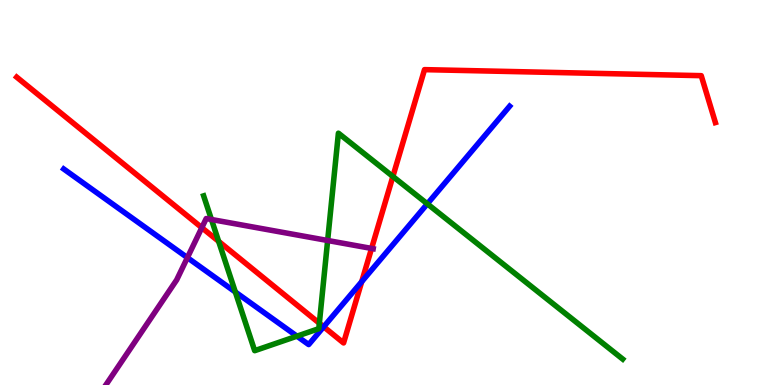[{'lines': ['blue', 'red'], 'intersections': [{'x': 4.18, 'y': 1.51}, {'x': 4.67, 'y': 2.68}]}, {'lines': ['green', 'red'], 'intersections': [{'x': 2.82, 'y': 3.73}, {'x': 4.12, 'y': 1.6}, {'x': 5.07, 'y': 5.42}]}, {'lines': ['purple', 'red'], 'intersections': [{'x': 2.6, 'y': 4.09}, {'x': 4.79, 'y': 3.55}]}, {'lines': ['blue', 'green'], 'intersections': [{'x': 3.04, 'y': 2.42}, {'x': 3.83, 'y': 1.27}, {'x': 5.51, 'y': 4.71}]}, {'lines': ['blue', 'purple'], 'intersections': [{'x': 2.42, 'y': 3.31}]}, {'lines': ['green', 'purple'], 'intersections': [{'x': 2.73, 'y': 4.3}, {'x': 4.23, 'y': 3.75}]}]